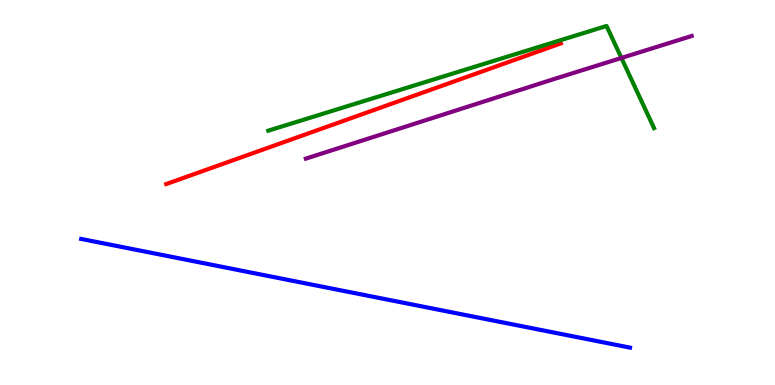[{'lines': ['blue', 'red'], 'intersections': []}, {'lines': ['green', 'red'], 'intersections': []}, {'lines': ['purple', 'red'], 'intersections': []}, {'lines': ['blue', 'green'], 'intersections': []}, {'lines': ['blue', 'purple'], 'intersections': []}, {'lines': ['green', 'purple'], 'intersections': [{'x': 8.02, 'y': 8.49}]}]